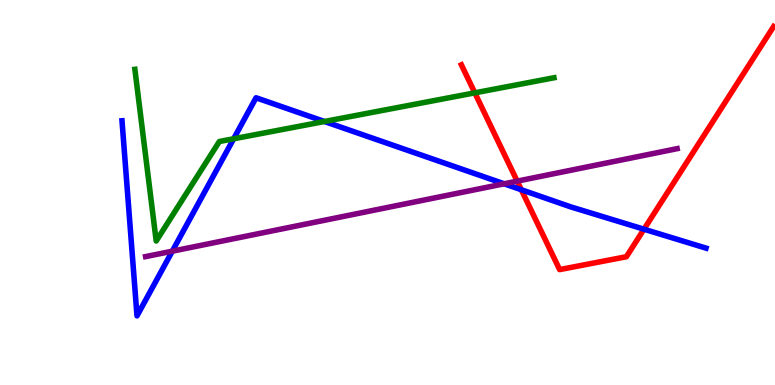[{'lines': ['blue', 'red'], 'intersections': [{'x': 6.73, 'y': 5.07}, {'x': 8.31, 'y': 4.05}]}, {'lines': ['green', 'red'], 'intersections': [{'x': 6.13, 'y': 7.59}]}, {'lines': ['purple', 'red'], 'intersections': [{'x': 6.67, 'y': 5.3}]}, {'lines': ['blue', 'green'], 'intersections': [{'x': 3.01, 'y': 6.4}, {'x': 4.19, 'y': 6.84}]}, {'lines': ['blue', 'purple'], 'intersections': [{'x': 2.22, 'y': 3.48}, {'x': 6.51, 'y': 5.23}]}, {'lines': ['green', 'purple'], 'intersections': []}]